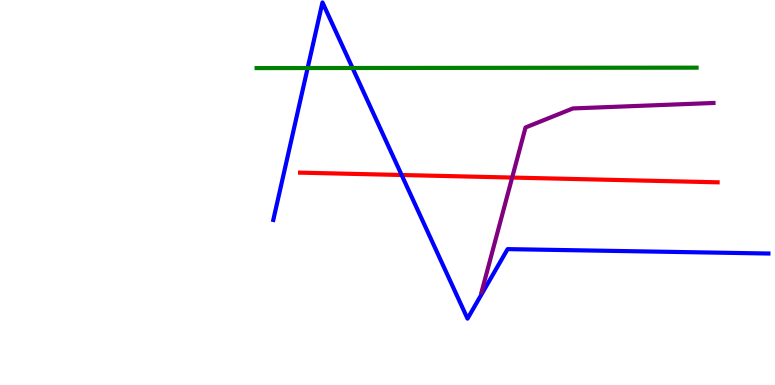[{'lines': ['blue', 'red'], 'intersections': [{'x': 5.18, 'y': 5.45}]}, {'lines': ['green', 'red'], 'intersections': []}, {'lines': ['purple', 'red'], 'intersections': [{'x': 6.61, 'y': 5.39}]}, {'lines': ['blue', 'green'], 'intersections': [{'x': 3.97, 'y': 8.23}, {'x': 4.55, 'y': 8.23}]}, {'lines': ['blue', 'purple'], 'intersections': []}, {'lines': ['green', 'purple'], 'intersections': []}]